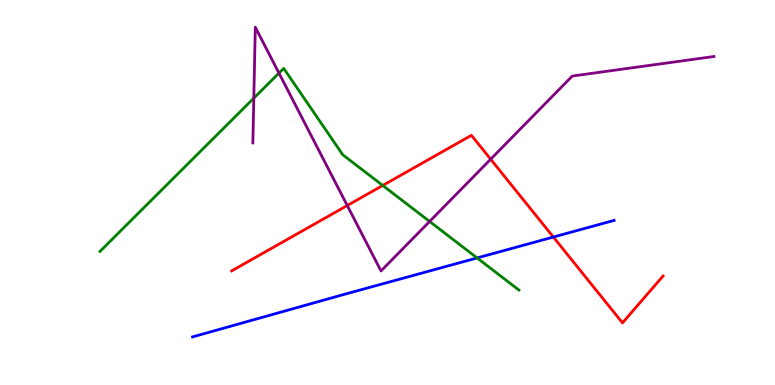[{'lines': ['blue', 'red'], 'intersections': [{'x': 7.14, 'y': 3.84}]}, {'lines': ['green', 'red'], 'intersections': [{'x': 4.94, 'y': 5.18}]}, {'lines': ['purple', 'red'], 'intersections': [{'x': 4.48, 'y': 4.66}, {'x': 6.33, 'y': 5.86}]}, {'lines': ['blue', 'green'], 'intersections': [{'x': 6.16, 'y': 3.3}]}, {'lines': ['blue', 'purple'], 'intersections': []}, {'lines': ['green', 'purple'], 'intersections': [{'x': 3.27, 'y': 7.45}, {'x': 3.6, 'y': 8.1}, {'x': 5.54, 'y': 4.25}]}]